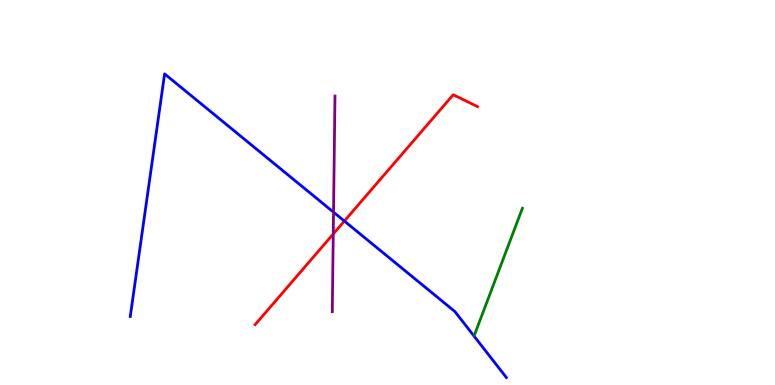[{'lines': ['blue', 'red'], 'intersections': [{'x': 4.44, 'y': 4.26}]}, {'lines': ['green', 'red'], 'intersections': []}, {'lines': ['purple', 'red'], 'intersections': [{'x': 4.3, 'y': 3.92}]}, {'lines': ['blue', 'green'], 'intersections': []}, {'lines': ['blue', 'purple'], 'intersections': [{'x': 4.3, 'y': 4.49}]}, {'lines': ['green', 'purple'], 'intersections': []}]